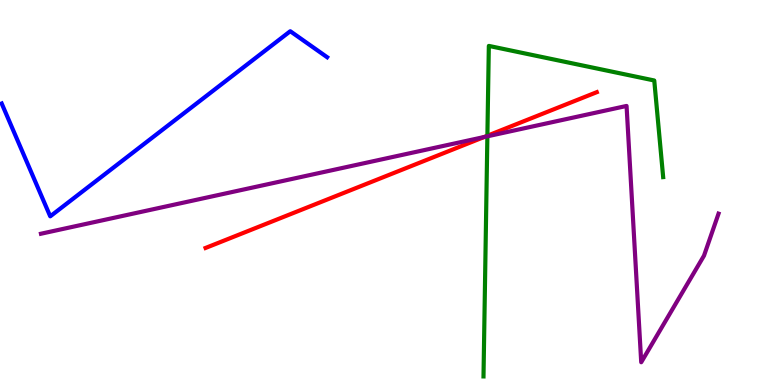[{'lines': ['blue', 'red'], 'intersections': []}, {'lines': ['green', 'red'], 'intersections': [{'x': 6.29, 'y': 6.47}]}, {'lines': ['purple', 'red'], 'intersections': [{'x': 6.25, 'y': 6.44}]}, {'lines': ['blue', 'green'], 'intersections': []}, {'lines': ['blue', 'purple'], 'intersections': []}, {'lines': ['green', 'purple'], 'intersections': [{'x': 6.29, 'y': 6.46}]}]